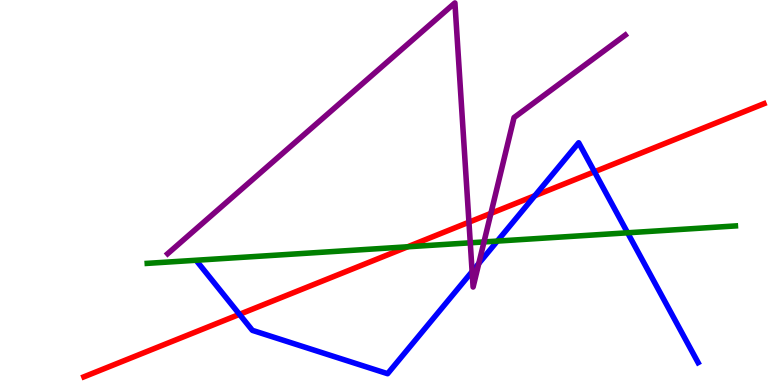[{'lines': ['blue', 'red'], 'intersections': [{'x': 3.09, 'y': 1.84}, {'x': 6.9, 'y': 4.92}, {'x': 7.67, 'y': 5.54}]}, {'lines': ['green', 'red'], 'intersections': [{'x': 5.26, 'y': 3.59}]}, {'lines': ['purple', 'red'], 'intersections': [{'x': 6.05, 'y': 4.23}, {'x': 6.33, 'y': 4.46}]}, {'lines': ['blue', 'green'], 'intersections': [{'x': 6.42, 'y': 3.74}, {'x': 8.1, 'y': 3.95}]}, {'lines': ['blue', 'purple'], 'intersections': [{'x': 6.09, 'y': 2.95}, {'x': 6.18, 'y': 3.16}]}, {'lines': ['green', 'purple'], 'intersections': [{'x': 6.07, 'y': 3.69}, {'x': 6.25, 'y': 3.72}]}]